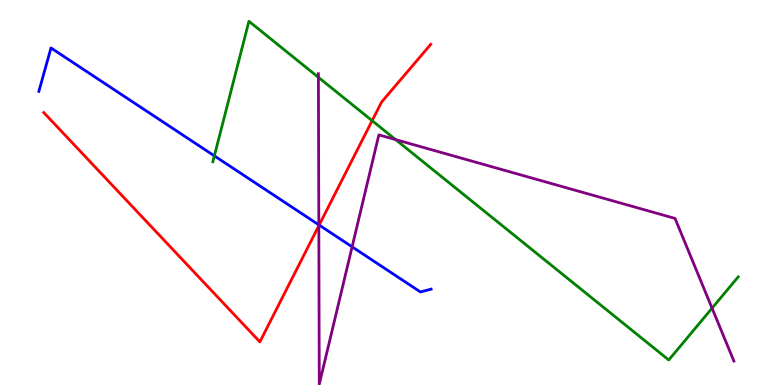[{'lines': ['blue', 'red'], 'intersections': [{'x': 4.12, 'y': 4.15}]}, {'lines': ['green', 'red'], 'intersections': [{'x': 4.8, 'y': 6.87}]}, {'lines': ['purple', 'red'], 'intersections': [{'x': 4.11, 'y': 4.14}]}, {'lines': ['blue', 'green'], 'intersections': [{'x': 2.77, 'y': 5.95}]}, {'lines': ['blue', 'purple'], 'intersections': [{'x': 4.11, 'y': 4.16}, {'x': 4.54, 'y': 3.59}]}, {'lines': ['green', 'purple'], 'intersections': [{'x': 4.11, 'y': 7.99}, {'x': 5.1, 'y': 6.37}, {'x': 9.19, 'y': 2.0}]}]